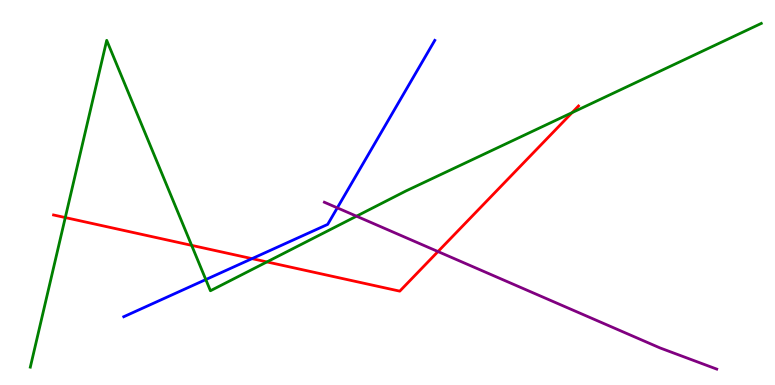[{'lines': ['blue', 'red'], 'intersections': [{'x': 3.25, 'y': 3.28}]}, {'lines': ['green', 'red'], 'intersections': [{'x': 0.842, 'y': 4.35}, {'x': 2.47, 'y': 3.63}, {'x': 3.44, 'y': 3.2}, {'x': 7.38, 'y': 7.07}]}, {'lines': ['purple', 'red'], 'intersections': [{'x': 5.65, 'y': 3.47}]}, {'lines': ['blue', 'green'], 'intersections': [{'x': 2.66, 'y': 2.74}]}, {'lines': ['blue', 'purple'], 'intersections': [{'x': 4.35, 'y': 4.6}]}, {'lines': ['green', 'purple'], 'intersections': [{'x': 4.6, 'y': 4.38}]}]